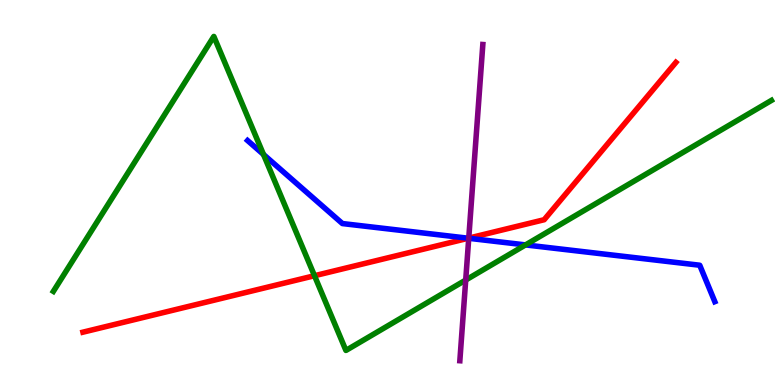[{'lines': ['blue', 'red'], 'intersections': [{'x': 6.04, 'y': 3.81}]}, {'lines': ['green', 'red'], 'intersections': [{'x': 4.06, 'y': 2.84}]}, {'lines': ['purple', 'red'], 'intersections': [{'x': 6.05, 'y': 3.82}]}, {'lines': ['blue', 'green'], 'intersections': [{'x': 3.4, 'y': 5.99}, {'x': 6.78, 'y': 3.64}]}, {'lines': ['blue', 'purple'], 'intersections': [{'x': 6.05, 'y': 3.81}]}, {'lines': ['green', 'purple'], 'intersections': [{'x': 6.01, 'y': 2.73}]}]